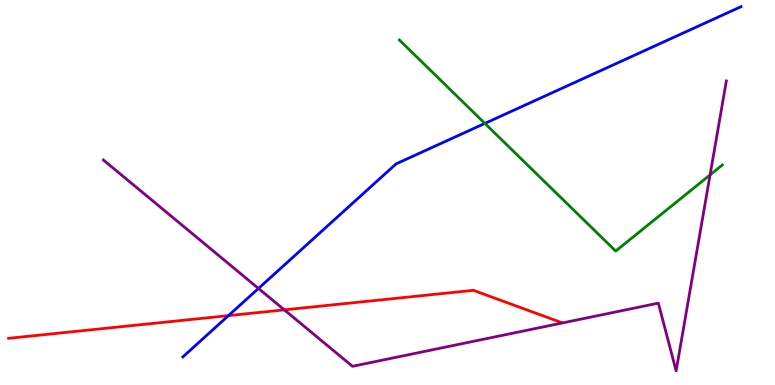[{'lines': ['blue', 'red'], 'intersections': [{'x': 2.95, 'y': 1.8}]}, {'lines': ['green', 'red'], 'intersections': []}, {'lines': ['purple', 'red'], 'intersections': [{'x': 3.67, 'y': 1.95}]}, {'lines': ['blue', 'green'], 'intersections': [{'x': 6.26, 'y': 6.79}]}, {'lines': ['blue', 'purple'], 'intersections': [{'x': 3.34, 'y': 2.51}]}, {'lines': ['green', 'purple'], 'intersections': [{'x': 9.16, 'y': 5.46}]}]